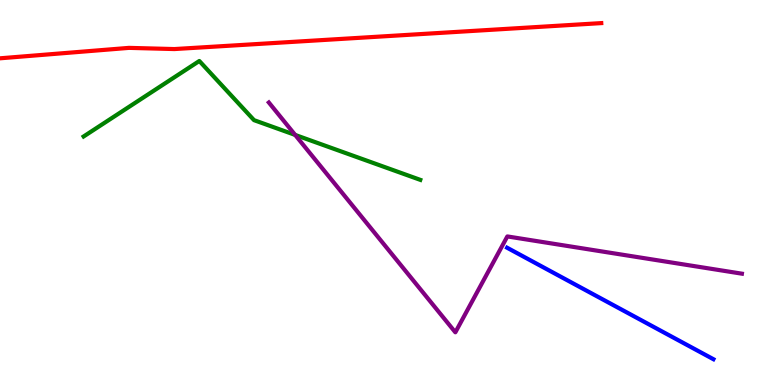[{'lines': ['blue', 'red'], 'intersections': []}, {'lines': ['green', 'red'], 'intersections': []}, {'lines': ['purple', 'red'], 'intersections': []}, {'lines': ['blue', 'green'], 'intersections': []}, {'lines': ['blue', 'purple'], 'intersections': []}, {'lines': ['green', 'purple'], 'intersections': [{'x': 3.81, 'y': 6.5}]}]